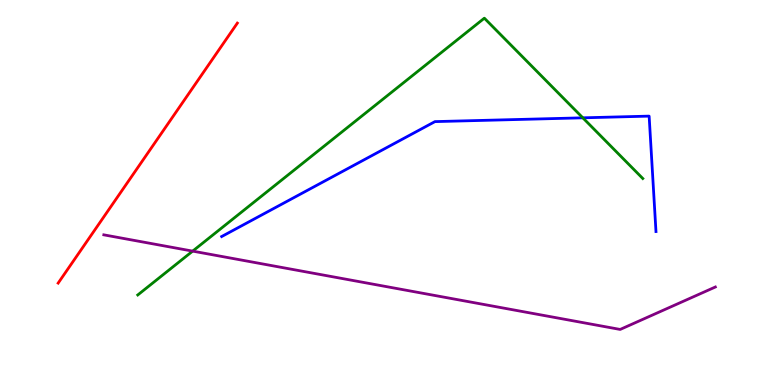[{'lines': ['blue', 'red'], 'intersections': []}, {'lines': ['green', 'red'], 'intersections': []}, {'lines': ['purple', 'red'], 'intersections': []}, {'lines': ['blue', 'green'], 'intersections': [{'x': 7.52, 'y': 6.94}]}, {'lines': ['blue', 'purple'], 'intersections': []}, {'lines': ['green', 'purple'], 'intersections': [{'x': 2.49, 'y': 3.48}]}]